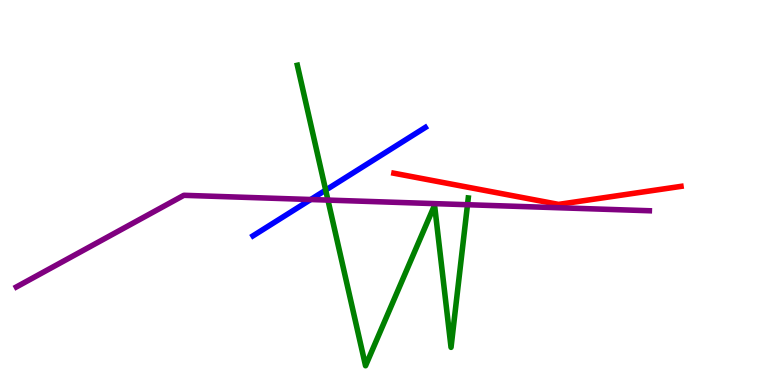[{'lines': ['blue', 'red'], 'intersections': []}, {'lines': ['green', 'red'], 'intersections': []}, {'lines': ['purple', 'red'], 'intersections': []}, {'lines': ['blue', 'green'], 'intersections': [{'x': 4.2, 'y': 5.06}]}, {'lines': ['blue', 'purple'], 'intersections': [{'x': 4.01, 'y': 4.82}]}, {'lines': ['green', 'purple'], 'intersections': [{'x': 4.23, 'y': 4.8}, {'x': 6.03, 'y': 4.68}]}]